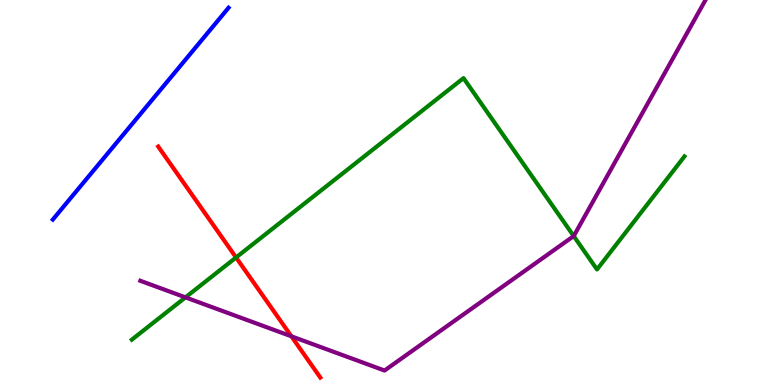[{'lines': ['blue', 'red'], 'intersections': []}, {'lines': ['green', 'red'], 'intersections': [{'x': 3.05, 'y': 3.31}]}, {'lines': ['purple', 'red'], 'intersections': [{'x': 3.76, 'y': 1.27}]}, {'lines': ['blue', 'green'], 'intersections': []}, {'lines': ['blue', 'purple'], 'intersections': []}, {'lines': ['green', 'purple'], 'intersections': [{'x': 2.39, 'y': 2.28}, {'x': 7.4, 'y': 3.87}]}]